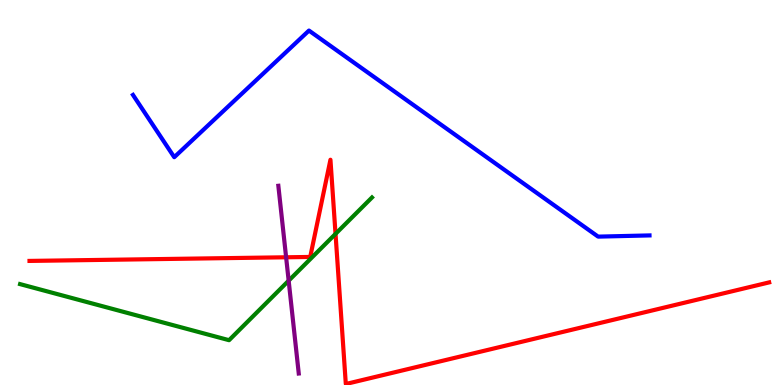[{'lines': ['blue', 'red'], 'intersections': []}, {'lines': ['green', 'red'], 'intersections': [{'x': 4.33, 'y': 3.93}]}, {'lines': ['purple', 'red'], 'intersections': [{'x': 3.69, 'y': 3.32}]}, {'lines': ['blue', 'green'], 'intersections': []}, {'lines': ['blue', 'purple'], 'intersections': []}, {'lines': ['green', 'purple'], 'intersections': [{'x': 3.72, 'y': 2.71}]}]